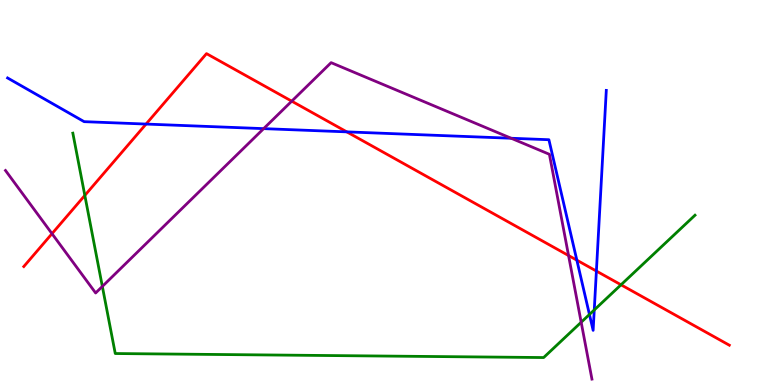[{'lines': ['blue', 'red'], 'intersections': [{'x': 1.88, 'y': 6.78}, {'x': 4.47, 'y': 6.57}, {'x': 7.44, 'y': 3.24}, {'x': 7.7, 'y': 2.96}]}, {'lines': ['green', 'red'], 'intersections': [{'x': 1.09, 'y': 4.92}, {'x': 8.01, 'y': 2.6}]}, {'lines': ['purple', 'red'], 'intersections': [{'x': 0.671, 'y': 3.93}, {'x': 3.76, 'y': 7.37}, {'x': 7.34, 'y': 3.36}]}, {'lines': ['blue', 'green'], 'intersections': [{'x': 7.61, 'y': 1.83}, {'x': 7.67, 'y': 1.95}]}, {'lines': ['blue', 'purple'], 'intersections': [{'x': 3.4, 'y': 6.66}, {'x': 6.6, 'y': 6.41}]}, {'lines': ['green', 'purple'], 'intersections': [{'x': 1.32, 'y': 2.56}, {'x': 7.5, 'y': 1.63}]}]